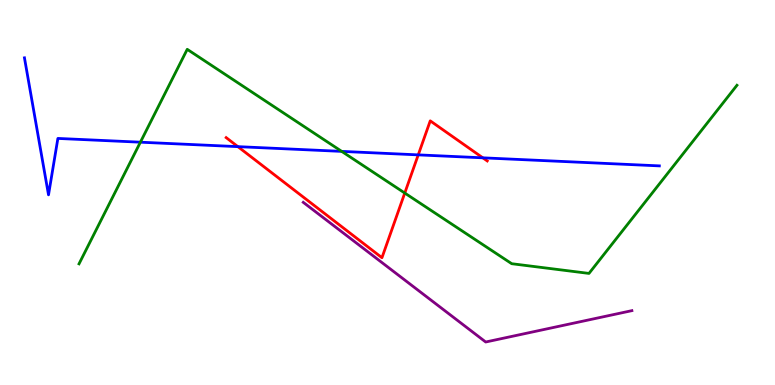[{'lines': ['blue', 'red'], 'intersections': [{'x': 3.07, 'y': 6.19}, {'x': 5.4, 'y': 5.98}, {'x': 6.23, 'y': 5.9}]}, {'lines': ['green', 'red'], 'intersections': [{'x': 5.22, 'y': 4.99}]}, {'lines': ['purple', 'red'], 'intersections': []}, {'lines': ['blue', 'green'], 'intersections': [{'x': 1.81, 'y': 6.31}, {'x': 4.41, 'y': 6.07}]}, {'lines': ['blue', 'purple'], 'intersections': []}, {'lines': ['green', 'purple'], 'intersections': []}]